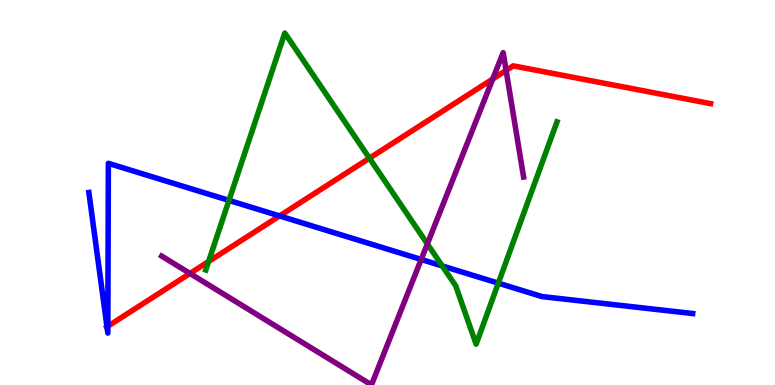[{'lines': ['blue', 'red'], 'intersections': [{'x': 1.38, 'y': 1.51}, {'x': 1.39, 'y': 1.53}, {'x': 3.61, 'y': 4.39}]}, {'lines': ['green', 'red'], 'intersections': [{'x': 2.69, 'y': 3.21}, {'x': 4.77, 'y': 5.89}]}, {'lines': ['purple', 'red'], 'intersections': [{'x': 2.45, 'y': 2.9}, {'x': 6.36, 'y': 7.95}, {'x': 6.53, 'y': 8.17}]}, {'lines': ['blue', 'green'], 'intersections': [{'x': 2.95, 'y': 4.79}, {'x': 5.71, 'y': 3.09}, {'x': 6.43, 'y': 2.65}]}, {'lines': ['blue', 'purple'], 'intersections': [{'x': 5.43, 'y': 3.26}]}, {'lines': ['green', 'purple'], 'intersections': [{'x': 5.51, 'y': 3.66}]}]